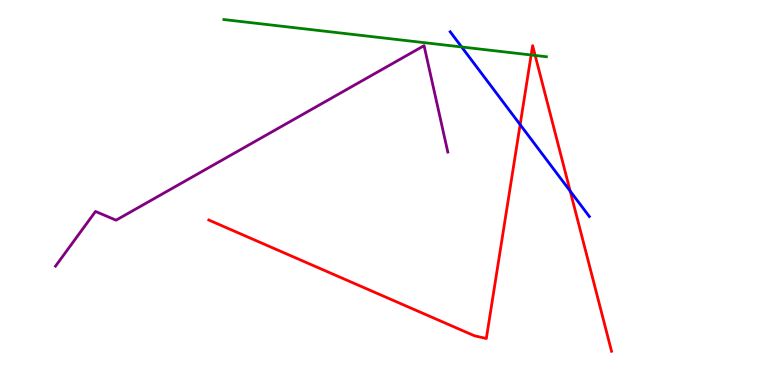[{'lines': ['blue', 'red'], 'intersections': [{'x': 6.71, 'y': 6.76}, {'x': 7.36, 'y': 5.04}]}, {'lines': ['green', 'red'], 'intersections': [{'x': 6.85, 'y': 8.57}, {'x': 6.91, 'y': 8.56}]}, {'lines': ['purple', 'red'], 'intersections': []}, {'lines': ['blue', 'green'], 'intersections': [{'x': 5.96, 'y': 8.78}]}, {'lines': ['blue', 'purple'], 'intersections': []}, {'lines': ['green', 'purple'], 'intersections': []}]